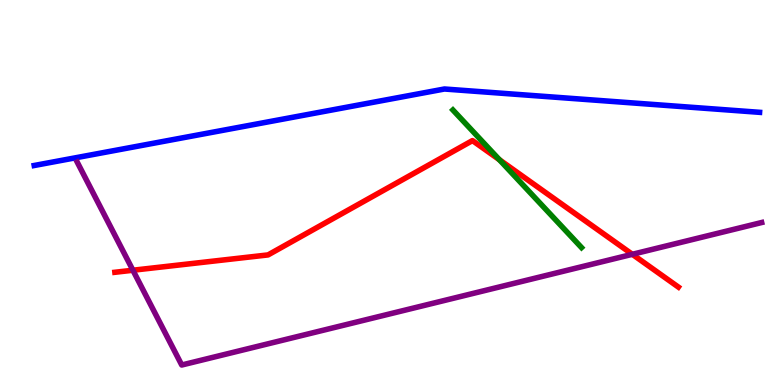[{'lines': ['blue', 'red'], 'intersections': []}, {'lines': ['green', 'red'], 'intersections': [{'x': 6.44, 'y': 5.85}]}, {'lines': ['purple', 'red'], 'intersections': [{'x': 1.71, 'y': 2.98}, {'x': 8.16, 'y': 3.39}]}, {'lines': ['blue', 'green'], 'intersections': []}, {'lines': ['blue', 'purple'], 'intersections': []}, {'lines': ['green', 'purple'], 'intersections': []}]